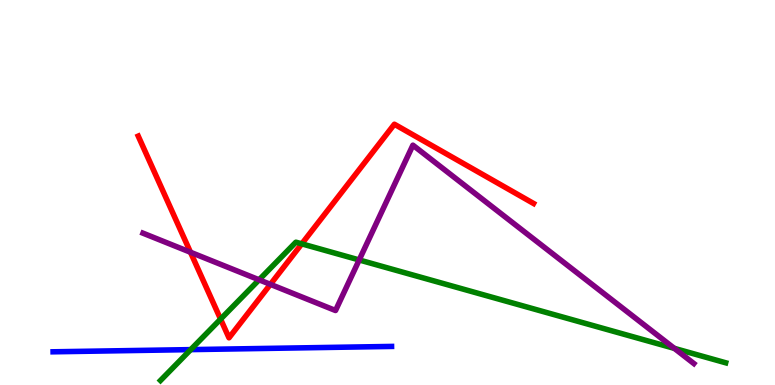[{'lines': ['blue', 'red'], 'intersections': []}, {'lines': ['green', 'red'], 'intersections': [{'x': 2.85, 'y': 1.71}, {'x': 3.89, 'y': 3.67}]}, {'lines': ['purple', 'red'], 'intersections': [{'x': 2.46, 'y': 3.45}, {'x': 3.49, 'y': 2.61}]}, {'lines': ['blue', 'green'], 'intersections': [{'x': 2.46, 'y': 0.919}]}, {'lines': ['blue', 'purple'], 'intersections': []}, {'lines': ['green', 'purple'], 'intersections': [{'x': 3.34, 'y': 2.73}, {'x': 4.63, 'y': 3.25}, {'x': 8.7, 'y': 0.951}]}]